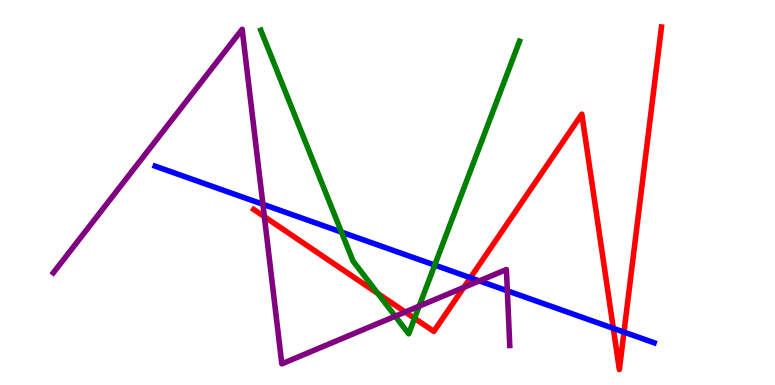[{'lines': ['blue', 'red'], 'intersections': [{'x': 6.07, 'y': 2.79}, {'x': 7.91, 'y': 1.47}, {'x': 8.05, 'y': 1.37}]}, {'lines': ['green', 'red'], 'intersections': [{'x': 4.88, 'y': 2.38}, {'x': 5.35, 'y': 1.73}]}, {'lines': ['purple', 'red'], 'intersections': [{'x': 3.41, 'y': 4.37}, {'x': 5.23, 'y': 1.9}, {'x': 5.98, 'y': 2.53}]}, {'lines': ['blue', 'green'], 'intersections': [{'x': 4.41, 'y': 3.97}, {'x': 5.61, 'y': 3.11}]}, {'lines': ['blue', 'purple'], 'intersections': [{'x': 3.39, 'y': 4.69}, {'x': 6.19, 'y': 2.7}, {'x': 6.55, 'y': 2.45}]}, {'lines': ['green', 'purple'], 'intersections': [{'x': 5.1, 'y': 1.79}, {'x': 5.41, 'y': 2.05}]}]